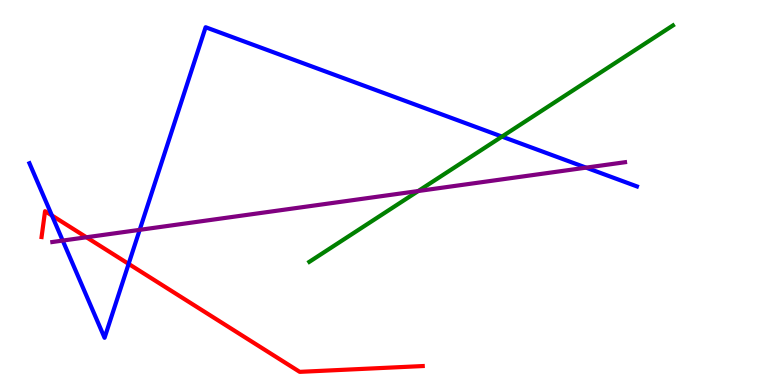[{'lines': ['blue', 'red'], 'intersections': [{'x': 0.67, 'y': 4.4}, {'x': 1.66, 'y': 3.15}]}, {'lines': ['green', 'red'], 'intersections': []}, {'lines': ['purple', 'red'], 'intersections': [{'x': 1.12, 'y': 3.84}]}, {'lines': ['blue', 'green'], 'intersections': [{'x': 6.48, 'y': 6.45}]}, {'lines': ['blue', 'purple'], 'intersections': [{'x': 0.809, 'y': 3.75}, {'x': 1.8, 'y': 4.03}, {'x': 7.56, 'y': 5.65}]}, {'lines': ['green', 'purple'], 'intersections': [{'x': 5.4, 'y': 5.04}]}]